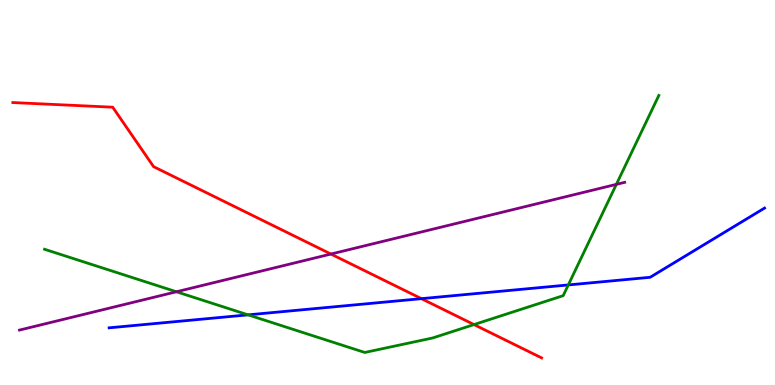[{'lines': ['blue', 'red'], 'intersections': [{'x': 5.44, 'y': 2.24}]}, {'lines': ['green', 'red'], 'intersections': [{'x': 6.12, 'y': 1.57}]}, {'lines': ['purple', 'red'], 'intersections': [{'x': 4.27, 'y': 3.4}]}, {'lines': ['blue', 'green'], 'intersections': [{'x': 3.2, 'y': 1.82}, {'x': 7.33, 'y': 2.6}]}, {'lines': ['blue', 'purple'], 'intersections': []}, {'lines': ['green', 'purple'], 'intersections': [{'x': 2.28, 'y': 2.42}, {'x': 7.95, 'y': 5.21}]}]